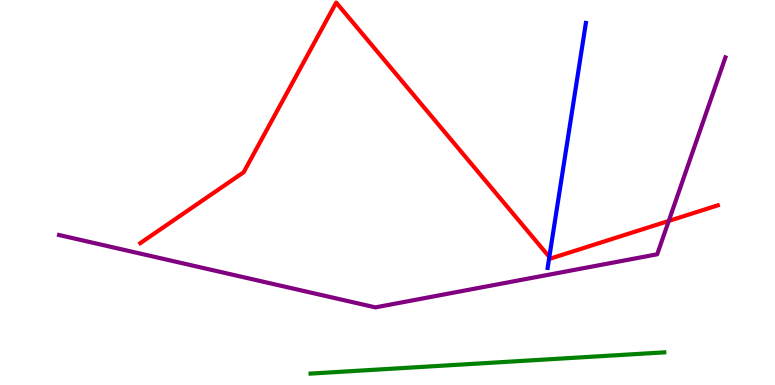[{'lines': ['blue', 'red'], 'intersections': [{'x': 7.09, 'y': 3.33}]}, {'lines': ['green', 'red'], 'intersections': []}, {'lines': ['purple', 'red'], 'intersections': [{'x': 8.63, 'y': 4.26}]}, {'lines': ['blue', 'green'], 'intersections': []}, {'lines': ['blue', 'purple'], 'intersections': []}, {'lines': ['green', 'purple'], 'intersections': []}]